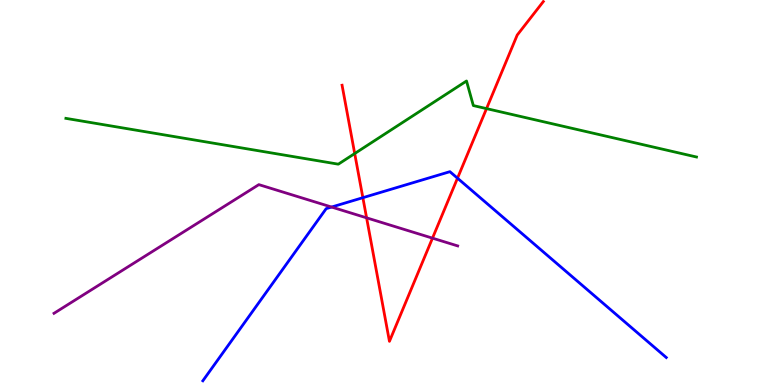[{'lines': ['blue', 'red'], 'intersections': [{'x': 4.68, 'y': 4.87}, {'x': 5.9, 'y': 5.37}]}, {'lines': ['green', 'red'], 'intersections': [{'x': 4.58, 'y': 6.01}, {'x': 6.28, 'y': 7.18}]}, {'lines': ['purple', 'red'], 'intersections': [{'x': 4.73, 'y': 4.34}, {'x': 5.58, 'y': 3.81}]}, {'lines': ['blue', 'green'], 'intersections': []}, {'lines': ['blue', 'purple'], 'intersections': [{'x': 4.28, 'y': 4.62}]}, {'lines': ['green', 'purple'], 'intersections': []}]